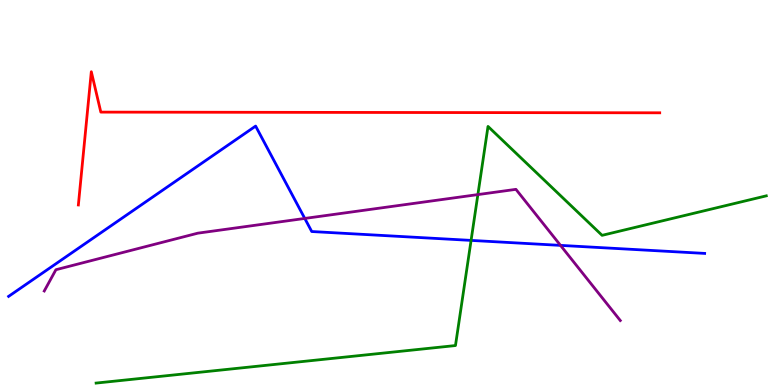[{'lines': ['blue', 'red'], 'intersections': []}, {'lines': ['green', 'red'], 'intersections': []}, {'lines': ['purple', 'red'], 'intersections': []}, {'lines': ['blue', 'green'], 'intersections': [{'x': 6.08, 'y': 3.76}]}, {'lines': ['blue', 'purple'], 'intersections': [{'x': 3.93, 'y': 4.33}, {'x': 7.23, 'y': 3.63}]}, {'lines': ['green', 'purple'], 'intersections': [{'x': 6.17, 'y': 4.95}]}]